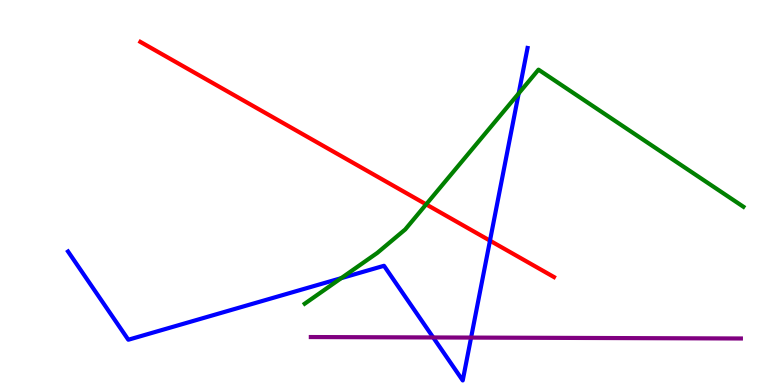[{'lines': ['blue', 'red'], 'intersections': [{'x': 6.32, 'y': 3.75}]}, {'lines': ['green', 'red'], 'intersections': [{'x': 5.5, 'y': 4.69}]}, {'lines': ['purple', 'red'], 'intersections': []}, {'lines': ['blue', 'green'], 'intersections': [{'x': 4.4, 'y': 2.77}, {'x': 6.69, 'y': 7.57}]}, {'lines': ['blue', 'purple'], 'intersections': [{'x': 5.59, 'y': 1.23}, {'x': 6.08, 'y': 1.23}]}, {'lines': ['green', 'purple'], 'intersections': []}]